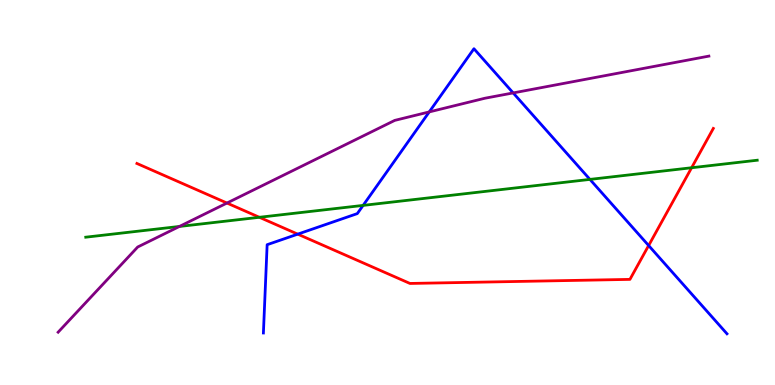[{'lines': ['blue', 'red'], 'intersections': [{'x': 3.84, 'y': 3.92}, {'x': 8.37, 'y': 3.62}]}, {'lines': ['green', 'red'], 'intersections': [{'x': 3.35, 'y': 4.36}, {'x': 8.92, 'y': 5.64}]}, {'lines': ['purple', 'red'], 'intersections': [{'x': 2.93, 'y': 4.73}]}, {'lines': ['blue', 'green'], 'intersections': [{'x': 4.69, 'y': 4.67}, {'x': 7.61, 'y': 5.34}]}, {'lines': ['blue', 'purple'], 'intersections': [{'x': 5.54, 'y': 7.09}, {'x': 6.62, 'y': 7.59}]}, {'lines': ['green', 'purple'], 'intersections': [{'x': 2.32, 'y': 4.12}]}]